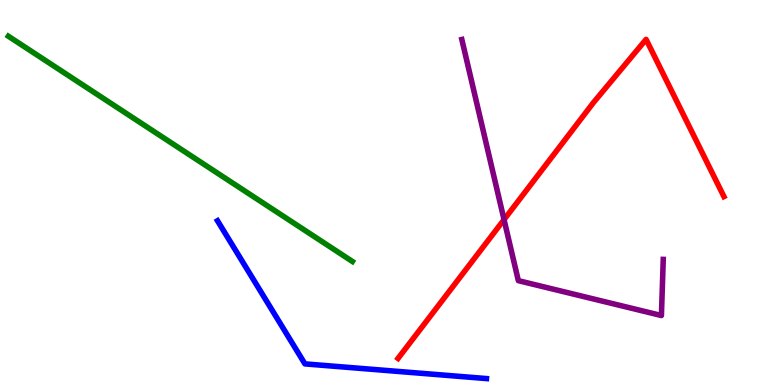[{'lines': ['blue', 'red'], 'intersections': []}, {'lines': ['green', 'red'], 'intersections': []}, {'lines': ['purple', 'red'], 'intersections': [{'x': 6.5, 'y': 4.3}]}, {'lines': ['blue', 'green'], 'intersections': []}, {'lines': ['blue', 'purple'], 'intersections': []}, {'lines': ['green', 'purple'], 'intersections': []}]